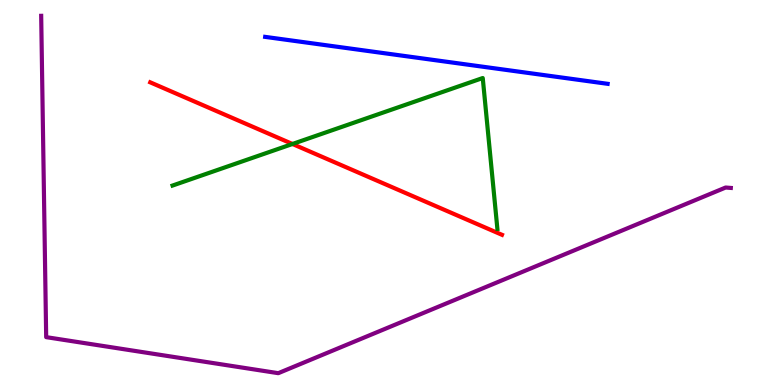[{'lines': ['blue', 'red'], 'intersections': []}, {'lines': ['green', 'red'], 'intersections': [{'x': 3.77, 'y': 6.26}]}, {'lines': ['purple', 'red'], 'intersections': []}, {'lines': ['blue', 'green'], 'intersections': []}, {'lines': ['blue', 'purple'], 'intersections': []}, {'lines': ['green', 'purple'], 'intersections': []}]